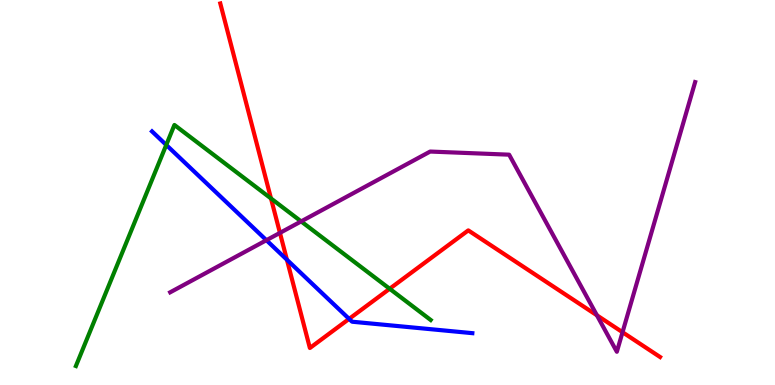[{'lines': ['blue', 'red'], 'intersections': [{'x': 3.7, 'y': 3.25}, {'x': 4.5, 'y': 1.72}]}, {'lines': ['green', 'red'], 'intersections': [{'x': 3.5, 'y': 4.85}, {'x': 5.03, 'y': 2.5}]}, {'lines': ['purple', 'red'], 'intersections': [{'x': 3.61, 'y': 3.95}, {'x': 7.7, 'y': 1.81}, {'x': 8.03, 'y': 1.37}]}, {'lines': ['blue', 'green'], 'intersections': [{'x': 2.15, 'y': 6.24}]}, {'lines': ['blue', 'purple'], 'intersections': [{'x': 3.44, 'y': 3.76}]}, {'lines': ['green', 'purple'], 'intersections': [{'x': 3.89, 'y': 4.25}]}]